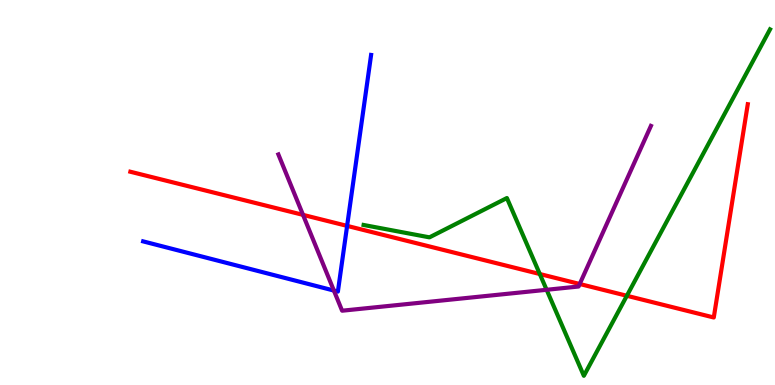[{'lines': ['blue', 'red'], 'intersections': [{'x': 4.48, 'y': 4.13}]}, {'lines': ['green', 'red'], 'intersections': [{'x': 6.97, 'y': 2.88}, {'x': 8.09, 'y': 2.32}]}, {'lines': ['purple', 'red'], 'intersections': [{'x': 3.91, 'y': 4.42}, {'x': 7.48, 'y': 2.62}]}, {'lines': ['blue', 'green'], 'intersections': []}, {'lines': ['blue', 'purple'], 'intersections': [{'x': 4.31, 'y': 2.45}]}, {'lines': ['green', 'purple'], 'intersections': [{'x': 7.05, 'y': 2.47}]}]